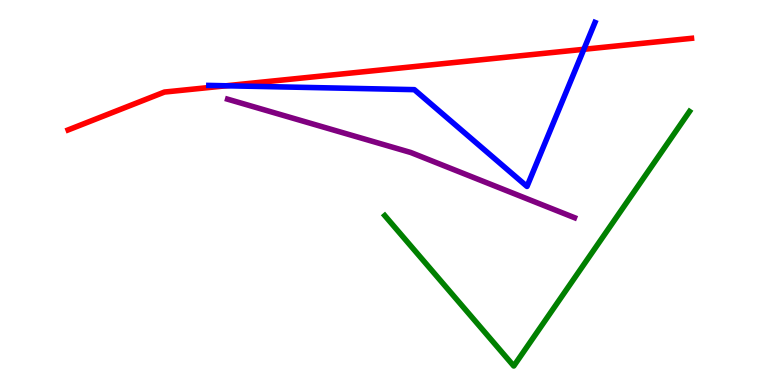[{'lines': ['blue', 'red'], 'intersections': [{'x': 2.92, 'y': 7.77}, {'x': 7.53, 'y': 8.72}]}, {'lines': ['green', 'red'], 'intersections': []}, {'lines': ['purple', 'red'], 'intersections': []}, {'lines': ['blue', 'green'], 'intersections': []}, {'lines': ['blue', 'purple'], 'intersections': []}, {'lines': ['green', 'purple'], 'intersections': []}]